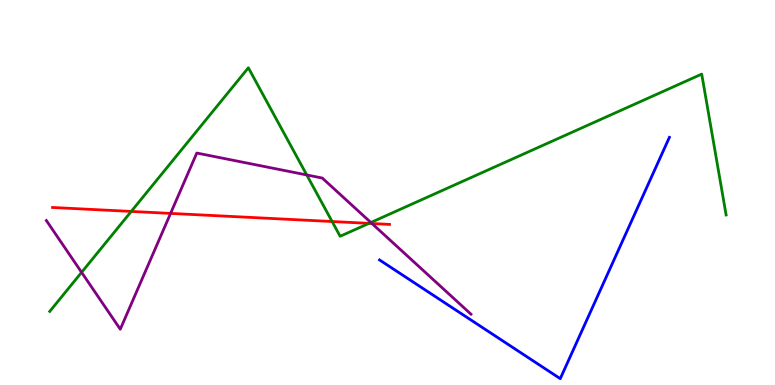[{'lines': ['blue', 'red'], 'intersections': []}, {'lines': ['green', 'red'], 'intersections': [{'x': 1.69, 'y': 4.51}, {'x': 4.29, 'y': 4.25}, {'x': 4.76, 'y': 4.2}]}, {'lines': ['purple', 'red'], 'intersections': [{'x': 2.2, 'y': 4.46}, {'x': 4.8, 'y': 4.19}]}, {'lines': ['blue', 'green'], 'intersections': []}, {'lines': ['blue', 'purple'], 'intersections': []}, {'lines': ['green', 'purple'], 'intersections': [{'x': 1.05, 'y': 2.93}, {'x': 3.96, 'y': 5.46}, {'x': 4.79, 'y': 4.22}]}]